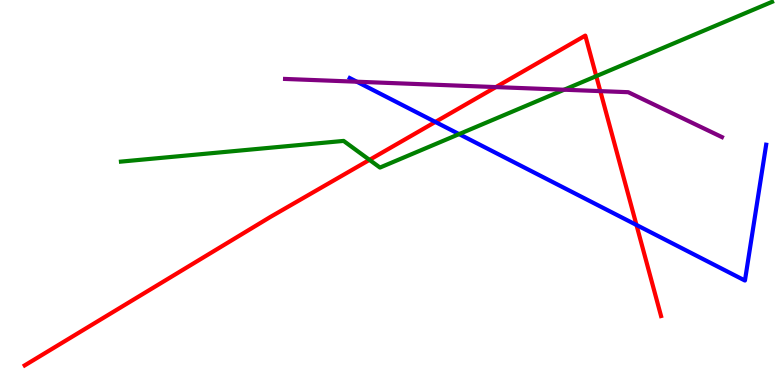[{'lines': ['blue', 'red'], 'intersections': [{'x': 5.62, 'y': 6.83}, {'x': 8.21, 'y': 4.16}]}, {'lines': ['green', 'red'], 'intersections': [{'x': 4.77, 'y': 5.85}, {'x': 7.69, 'y': 8.02}]}, {'lines': ['purple', 'red'], 'intersections': [{'x': 6.4, 'y': 7.74}, {'x': 7.75, 'y': 7.63}]}, {'lines': ['blue', 'green'], 'intersections': [{'x': 5.92, 'y': 6.52}]}, {'lines': ['blue', 'purple'], 'intersections': [{'x': 4.6, 'y': 7.88}]}, {'lines': ['green', 'purple'], 'intersections': [{'x': 7.28, 'y': 7.67}]}]